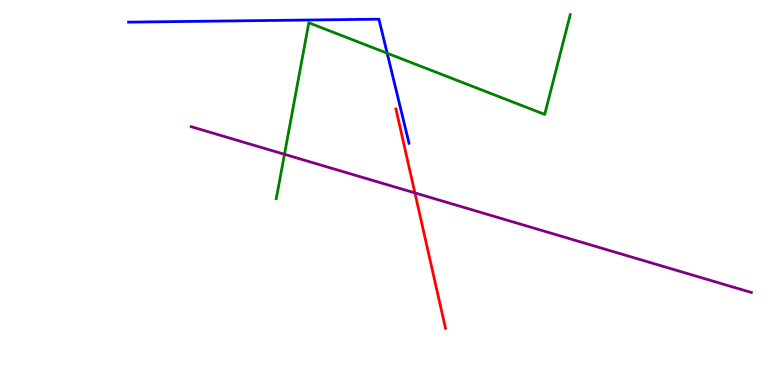[{'lines': ['blue', 'red'], 'intersections': []}, {'lines': ['green', 'red'], 'intersections': []}, {'lines': ['purple', 'red'], 'intersections': [{'x': 5.35, 'y': 4.99}]}, {'lines': ['blue', 'green'], 'intersections': [{'x': 5.0, 'y': 8.62}]}, {'lines': ['blue', 'purple'], 'intersections': []}, {'lines': ['green', 'purple'], 'intersections': [{'x': 3.67, 'y': 5.99}]}]